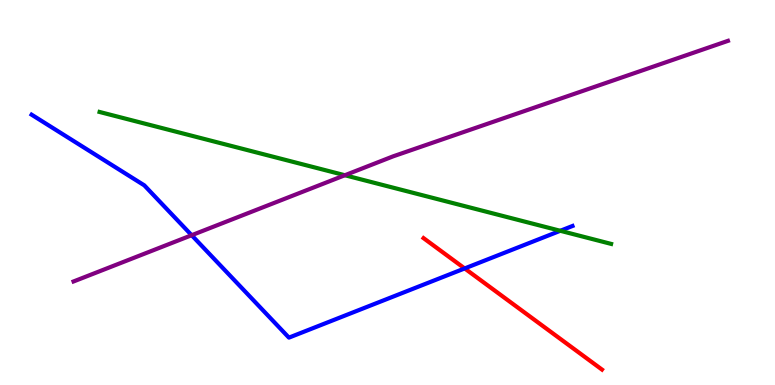[{'lines': ['blue', 'red'], 'intersections': [{'x': 6.0, 'y': 3.03}]}, {'lines': ['green', 'red'], 'intersections': []}, {'lines': ['purple', 'red'], 'intersections': []}, {'lines': ['blue', 'green'], 'intersections': [{'x': 7.23, 'y': 4.01}]}, {'lines': ['blue', 'purple'], 'intersections': [{'x': 2.47, 'y': 3.89}]}, {'lines': ['green', 'purple'], 'intersections': [{'x': 4.45, 'y': 5.45}]}]